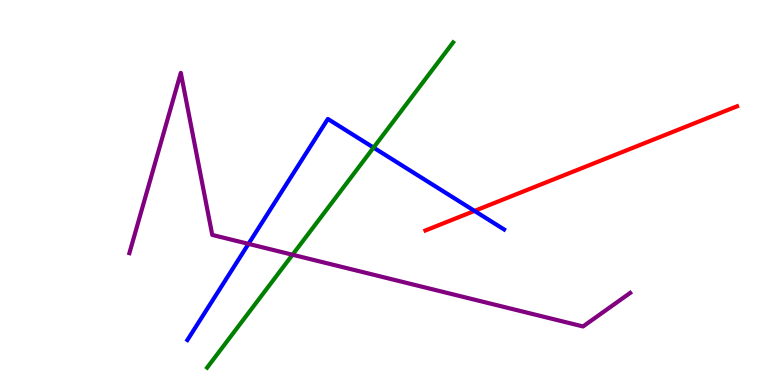[{'lines': ['blue', 'red'], 'intersections': [{'x': 6.12, 'y': 4.52}]}, {'lines': ['green', 'red'], 'intersections': []}, {'lines': ['purple', 'red'], 'intersections': []}, {'lines': ['blue', 'green'], 'intersections': [{'x': 4.82, 'y': 6.17}]}, {'lines': ['blue', 'purple'], 'intersections': [{'x': 3.21, 'y': 3.67}]}, {'lines': ['green', 'purple'], 'intersections': [{'x': 3.77, 'y': 3.38}]}]